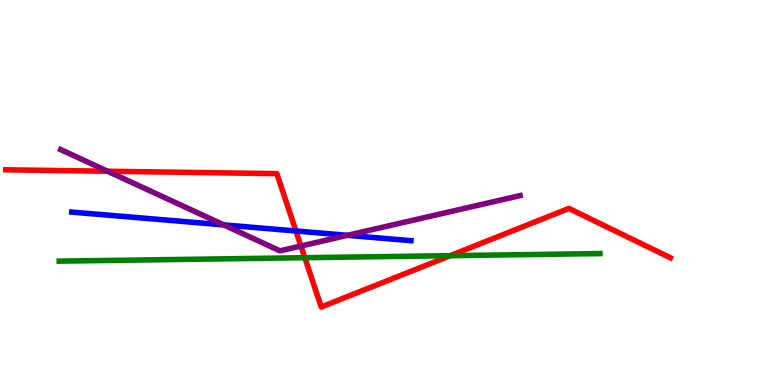[{'lines': ['blue', 'red'], 'intersections': [{'x': 3.82, 'y': 4.0}]}, {'lines': ['green', 'red'], 'intersections': [{'x': 3.93, 'y': 3.31}, {'x': 5.81, 'y': 3.36}]}, {'lines': ['purple', 'red'], 'intersections': [{'x': 1.39, 'y': 5.55}, {'x': 3.88, 'y': 3.61}]}, {'lines': ['blue', 'green'], 'intersections': []}, {'lines': ['blue', 'purple'], 'intersections': [{'x': 2.89, 'y': 4.16}, {'x': 4.48, 'y': 3.89}]}, {'lines': ['green', 'purple'], 'intersections': []}]